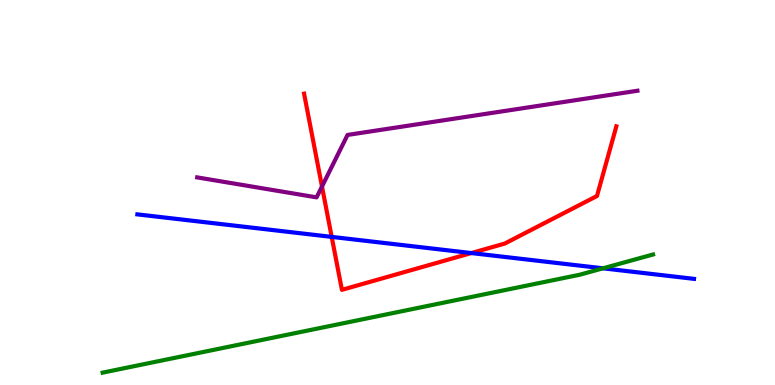[{'lines': ['blue', 'red'], 'intersections': [{'x': 4.28, 'y': 3.85}, {'x': 6.08, 'y': 3.43}]}, {'lines': ['green', 'red'], 'intersections': []}, {'lines': ['purple', 'red'], 'intersections': [{'x': 4.15, 'y': 5.16}]}, {'lines': ['blue', 'green'], 'intersections': [{'x': 7.78, 'y': 3.03}]}, {'lines': ['blue', 'purple'], 'intersections': []}, {'lines': ['green', 'purple'], 'intersections': []}]